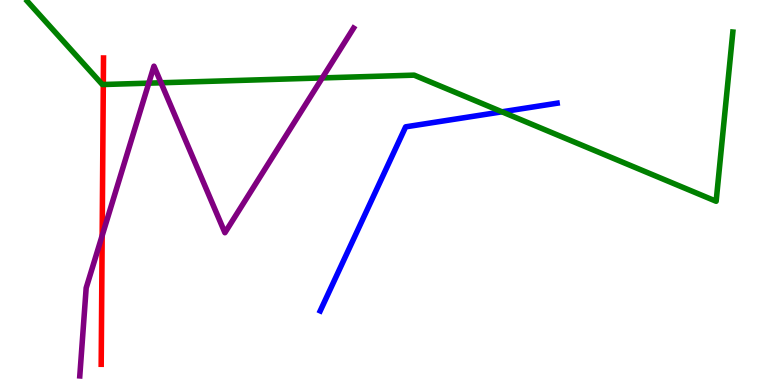[{'lines': ['blue', 'red'], 'intersections': []}, {'lines': ['green', 'red'], 'intersections': [{'x': 1.33, 'y': 7.8}]}, {'lines': ['purple', 'red'], 'intersections': [{'x': 1.32, 'y': 3.88}]}, {'lines': ['blue', 'green'], 'intersections': [{'x': 6.48, 'y': 7.1}]}, {'lines': ['blue', 'purple'], 'intersections': []}, {'lines': ['green', 'purple'], 'intersections': [{'x': 1.92, 'y': 7.84}, {'x': 2.08, 'y': 7.85}, {'x': 4.16, 'y': 7.98}]}]